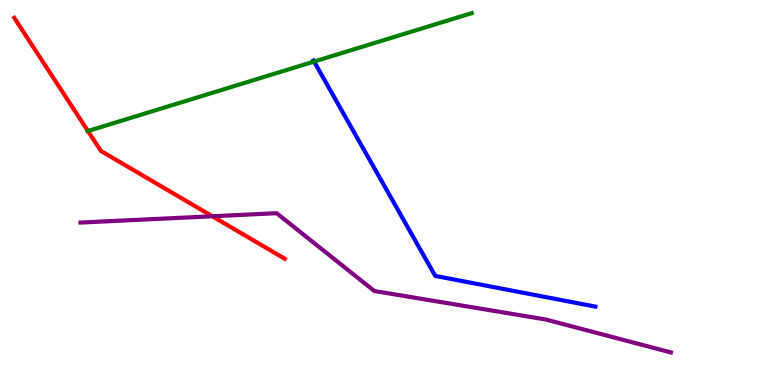[{'lines': ['blue', 'red'], 'intersections': []}, {'lines': ['green', 'red'], 'intersections': [{'x': 1.13, 'y': 6.6}]}, {'lines': ['purple', 'red'], 'intersections': [{'x': 2.74, 'y': 4.38}]}, {'lines': ['blue', 'green'], 'intersections': [{'x': 4.05, 'y': 8.4}]}, {'lines': ['blue', 'purple'], 'intersections': []}, {'lines': ['green', 'purple'], 'intersections': []}]